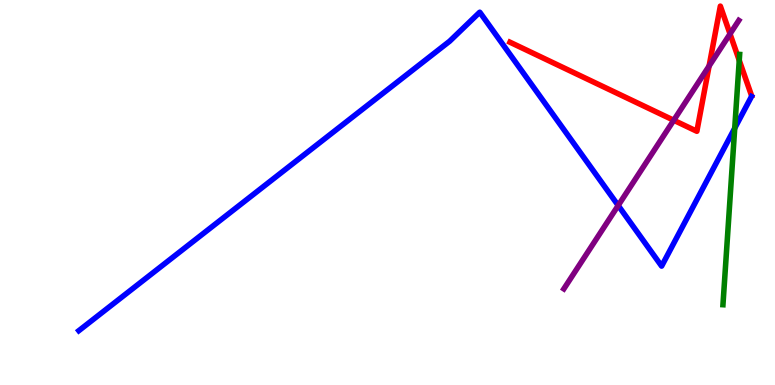[{'lines': ['blue', 'red'], 'intersections': []}, {'lines': ['green', 'red'], 'intersections': [{'x': 9.54, 'y': 8.43}]}, {'lines': ['purple', 'red'], 'intersections': [{'x': 8.69, 'y': 6.88}, {'x': 9.15, 'y': 8.29}, {'x': 9.42, 'y': 9.12}]}, {'lines': ['blue', 'green'], 'intersections': [{'x': 9.48, 'y': 6.67}]}, {'lines': ['blue', 'purple'], 'intersections': [{'x': 7.98, 'y': 4.66}]}, {'lines': ['green', 'purple'], 'intersections': []}]